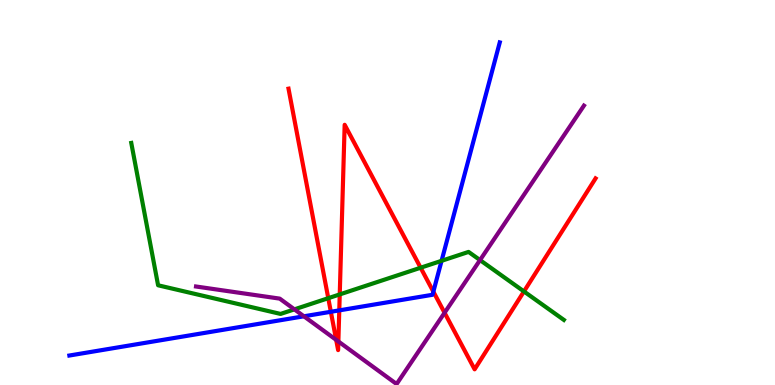[{'lines': ['blue', 'red'], 'intersections': [{'x': 4.27, 'y': 1.9}, {'x': 4.38, 'y': 1.94}, {'x': 5.59, 'y': 2.42}]}, {'lines': ['green', 'red'], 'intersections': [{'x': 4.24, 'y': 2.25}, {'x': 4.38, 'y': 2.35}, {'x': 5.43, 'y': 3.05}, {'x': 6.76, 'y': 2.43}]}, {'lines': ['purple', 'red'], 'intersections': [{'x': 4.34, 'y': 1.17}, {'x': 4.37, 'y': 1.13}, {'x': 5.74, 'y': 1.88}]}, {'lines': ['blue', 'green'], 'intersections': [{'x': 5.7, 'y': 3.23}]}, {'lines': ['blue', 'purple'], 'intersections': [{'x': 3.92, 'y': 1.78}]}, {'lines': ['green', 'purple'], 'intersections': [{'x': 3.8, 'y': 1.96}, {'x': 6.19, 'y': 3.24}]}]